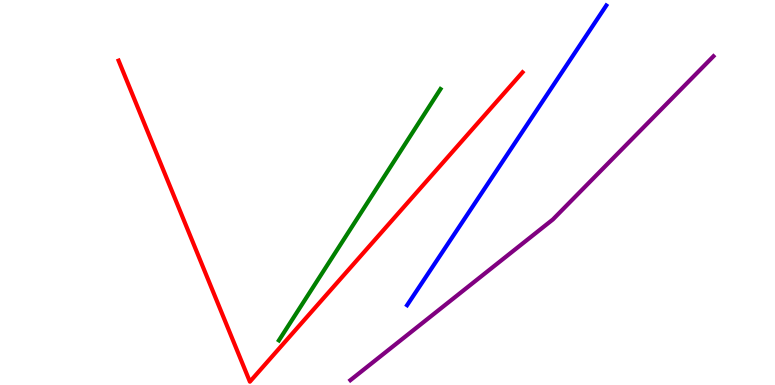[{'lines': ['blue', 'red'], 'intersections': []}, {'lines': ['green', 'red'], 'intersections': []}, {'lines': ['purple', 'red'], 'intersections': []}, {'lines': ['blue', 'green'], 'intersections': []}, {'lines': ['blue', 'purple'], 'intersections': []}, {'lines': ['green', 'purple'], 'intersections': []}]